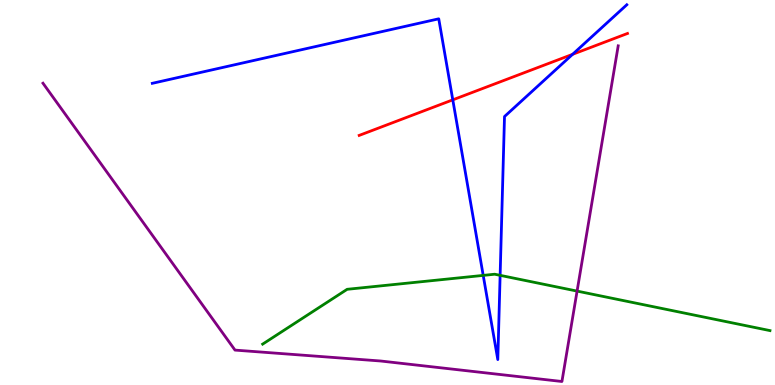[{'lines': ['blue', 'red'], 'intersections': [{'x': 5.84, 'y': 7.41}, {'x': 7.39, 'y': 8.59}]}, {'lines': ['green', 'red'], 'intersections': []}, {'lines': ['purple', 'red'], 'intersections': []}, {'lines': ['blue', 'green'], 'intersections': [{'x': 6.23, 'y': 2.85}, {'x': 6.45, 'y': 2.85}]}, {'lines': ['blue', 'purple'], 'intersections': []}, {'lines': ['green', 'purple'], 'intersections': [{'x': 7.45, 'y': 2.44}]}]